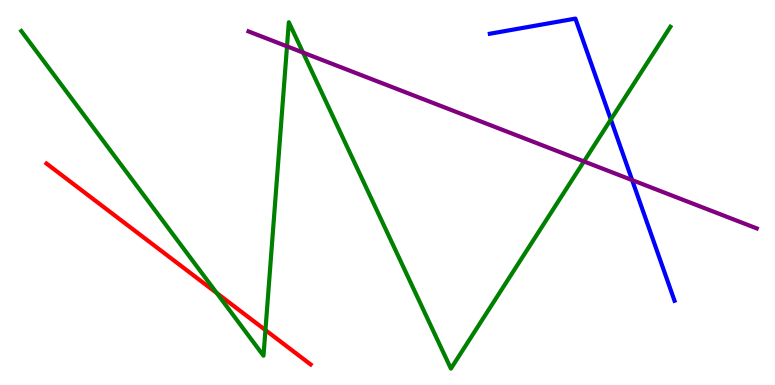[{'lines': ['blue', 'red'], 'intersections': []}, {'lines': ['green', 'red'], 'intersections': [{'x': 2.8, 'y': 2.39}, {'x': 3.43, 'y': 1.43}]}, {'lines': ['purple', 'red'], 'intersections': []}, {'lines': ['blue', 'green'], 'intersections': [{'x': 7.88, 'y': 6.9}]}, {'lines': ['blue', 'purple'], 'intersections': [{'x': 8.16, 'y': 5.32}]}, {'lines': ['green', 'purple'], 'intersections': [{'x': 3.7, 'y': 8.8}, {'x': 3.91, 'y': 8.64}, {'x': 7.53, 'y': 5.81}]}]